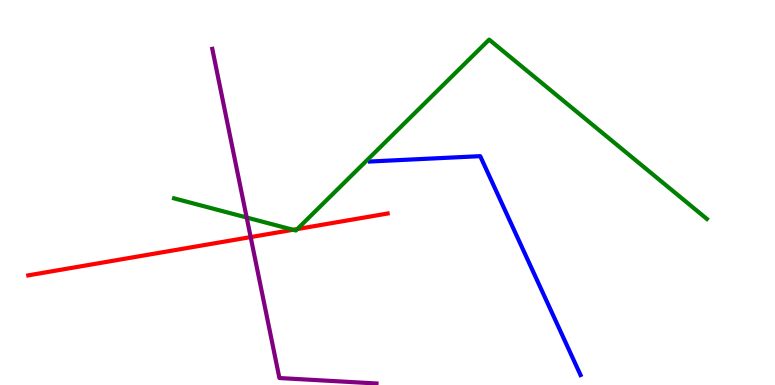[{'lines': ['blue', 'red'], 'intersections': []}, {'lines': ['green', 'red'], 'intersections': [{'x': 3.78, 'y': 4.03}, {'x': 3.84, 'y': 4.05}]}, {'lines': ['purple', 'red'], 'intersections': [{'x': 3.23, 'y': 3.84}]}, {'lines': ['blue', 'green'], 'intersections': []}, {'lines': ['blue', 'purple'], 'intersections': []}, {'lines': ['green', 'purple'], 'intersections': [{'x': 3.18, 'y': 4.35}]}]